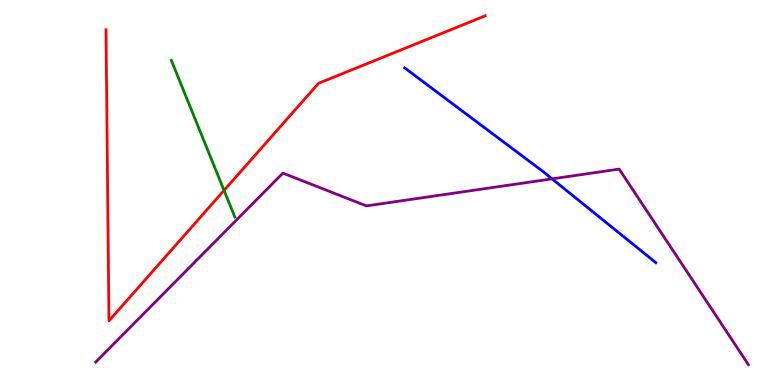[{'lines': ['blue', 'red'], 'intersections': []}, {'lines': ['green', 'red'], 'intersections': [{'x': 2.89, 'y': 5.05}]}, {'lines': ['purple', 'red'], 'intersections': []}, {'lines': ['blue', 'green'], 'intersections': []}, {'lines': ['blue', 'purple'], 'intersections': [{'x': 7.12, 'y': 5.35}]}, {'lines': ['green', 'purple'], 'intersections': []}]